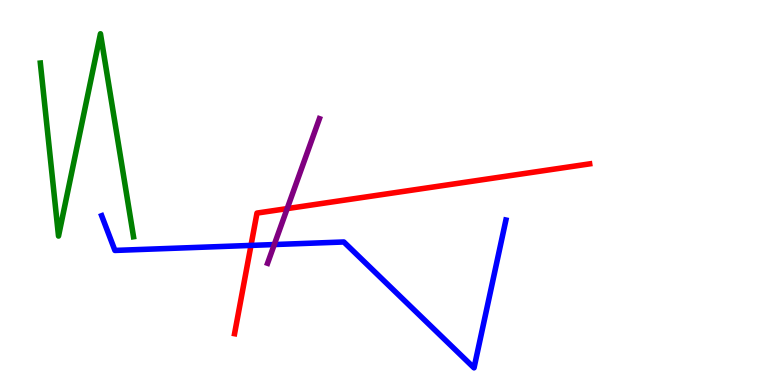[{'lines': ['blue', 'red'], 'intersections': [{'x': 3.24, 'y': 3.63}]}, {'lines': ['green', 'red'], 'intersections': []}, {'lines': ['purple', 'red'], 'intersections': [{'x': 3.71, 'y': 4.58}]}, {'lines': ['blue', 'green'], 'intersections': []}, {'lines': ['blue', 'purple'], 'intersections': [{'x': 3.54, 'y': 3.65}]}, {'lines': ['green', 'purple'], 'intersections': []}]